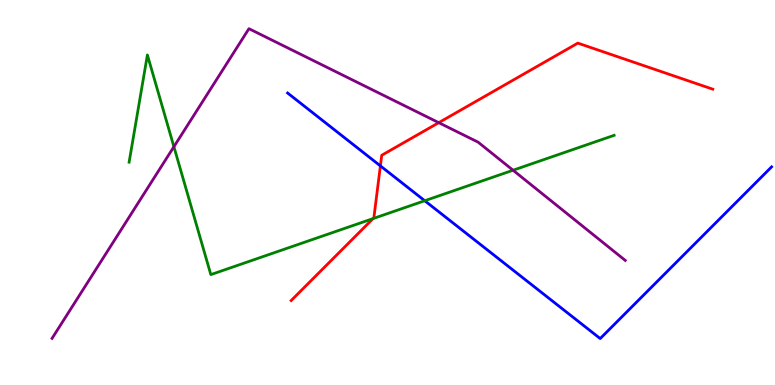[{'lines': ['blue', 'red'], 'intersections': [{'x': 4.91, 'y': 5.69}]}, {'lines': ['green', 'red'], 'intersections': [{'x': 4.81, 'y': 4.32}]}, {'lines': ['purple', 'red'], 'intersections': [{'x': 5.66, 'y': 6.81}]}, {'lines': ['blue', 'green'], 'intersections': [{'x': 5.48, 'y': 4.79}]}, {'lines': ['blue', 'purple'], 'intersections': []}, {'lines': ['green', 'purple'], 'intersections': [{'x': 2.24, 'y': 6.19}, {'x': 6.62, 'y': 5.58}]}]